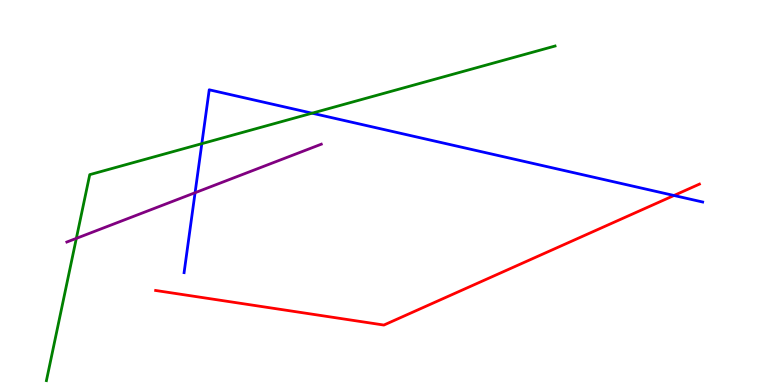[{'lines': ['blue', 'red'], 'intersections': [{'x': 8.7, 'y': 4.92}]}, {'lines': ['green', 'red'], 'intersections': []}, {'lines': ['purple', 'red'], 'intersections': []}, {'lines': ['blue', 'green'], 'intersections': [{'x': 2.6, 'y': 6.27}, {'x': 4.03, 'y': 7.06}]}, {'lines': ['blue', 'purple'], 'intersections': [{'x': 2.52, 'y': 4.99}]}, {'lines': ['green', 'purple'], 'intersections': [{'x': 0.985, 'y': 3.81}]}]